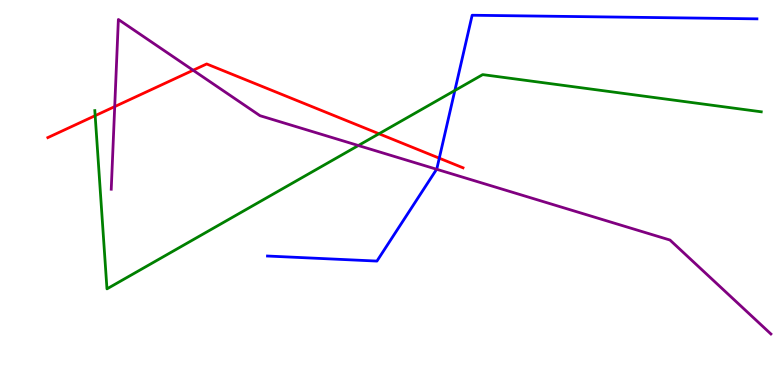[{'lines': ['blue', 'red'], 'intersections': [{'x': 5.67, 'y': 5.89}]}, {'lines': ['green', 'red'], 'intersections': [{'x': 1.23, 'y': 7.0}, {'x': 4.89, 'y': 6.53}]}, {'lines': ['purple', 'red'], 'intersections': [{'x': 1.48, 'y': 7.23}, {'x': 2.49, 'y': 8.18}]}, {'lines': ['blue', 'green'], 'intersections': [{'x': 5.87, 'y': 7.65}]}, {'lines': ['blue', 'purple'], 'intersections': [{'x': 5.63, 'y': 5.6}]}, {'lines': ['green', 'purple'], 'intersections': [{'x': 4.62, 'y': 6.22}]}]